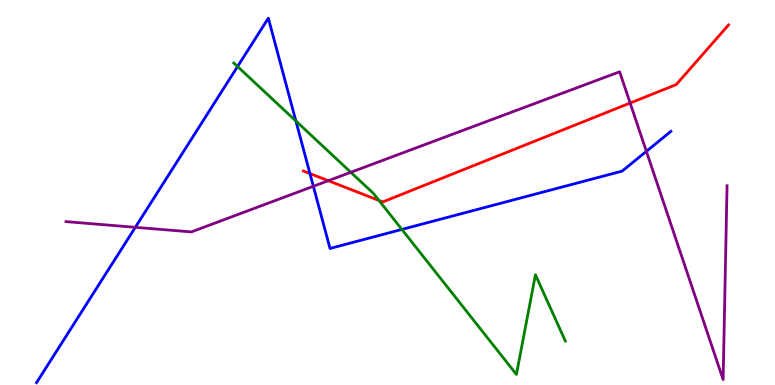[{'lines': ['blue', 'red'], 'intersections': [{'x': 4.0, 'y': 5.49}]}, {'lines': ['green', 'red'], 'intersections': [{'x': 4.89, 'y': 4.79}]}, {'lines': ['purple', 'red'], 'intersections': [{'x': 4.24, 'y': 5.31}, {'x': 8.13, 'y': 7.32}]}, {'lines': ['blue', 'green'], 'intersections': [{'x': 3.07, 'y': 8.27}, {'x': 3.82, 'y': 6.86}, {'x': 5.19, 'y': 4.04}]}, {'lines': ['blue', 'purple'], 'intersections': [{'x': 1.75, 'y': 4.1}, {'x': 4.04, 'y': 5.16}, {'x': 8.34, 'y': 6.07}]}, {'lines': ['green', 'purple'], 'intersections': [{'x': 4.53, 'y': 5.52}]}]